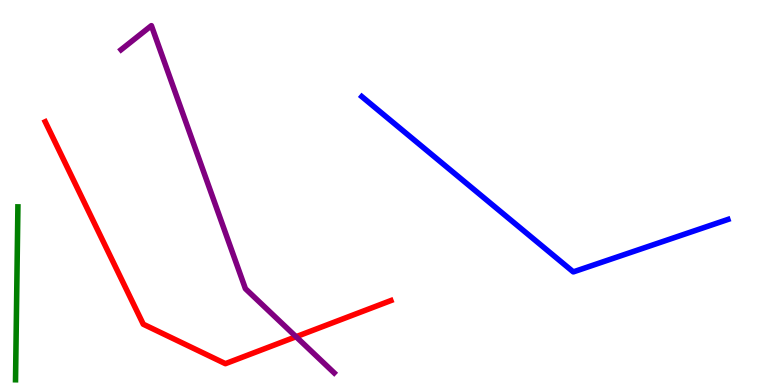[{'lines': ['blue', 'red'], 'intersections': []}, {'lines': ['green', 'red'], 'intersections': []}, {'lines': ['purple', 'red'], 'intersections': [{'x': 3.82, 'y': 1.25}]}, {'lines': ['blue', 'green'], 'intersections': []}, {'lines': ['blue', 'purple'], 'intersections': []}, {'lines': ['green', 'purple'], 'intersections': []}]